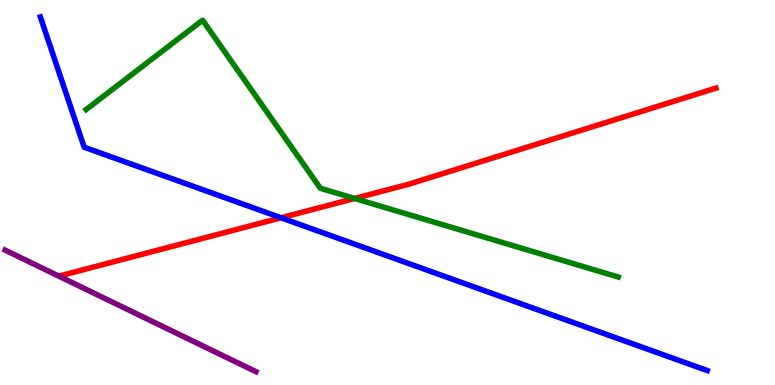[{'lines': ['blue', 'red'], 'intersections': [{'x': 3.63, 'y': 4.34}]}, {'lines': ['green', 'red'], 'intersections': [{'x': 4.58, 'y': 4.85}]}, {'lines': ['purple', 'red'], 'intersections': []}, {'lines': ['blue', 'green'], 'intersections': []}, {'lines': ['blue', 'purple'], 'intersections': []}, {'lines': ['green', 'purple'], 'intersections': []}]